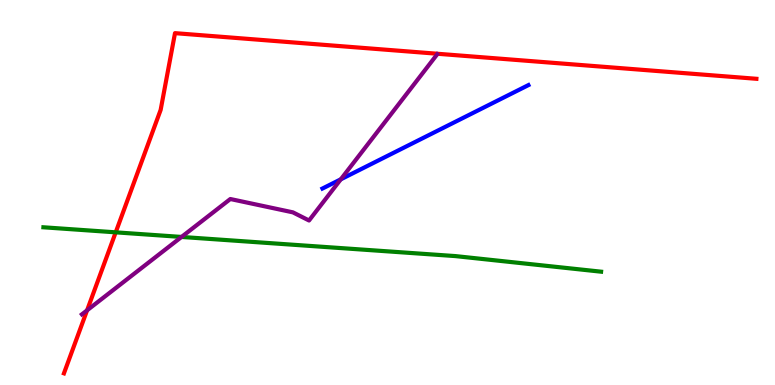[{'lines': ['blue', 'red'], 'intersections': []}, {'lines': ['green', 'red'], 'intersections': [{'x': 1.49, 'y': 3.97}]}, {'lines': ['purple', 'red'], 'intersections': [{'x': 1.12, 'y': 1.94}]}, {'lines': ['blue', 'green'], 'intersections': []}, {'lines': ['blue', 'purple'], 'intersections': [{'x': 4.4, 'y': 5.34}]}, {'lines': ['green', 'purple'], 'intersections': [{'x': 2.34, 'y': 3.85}]}]